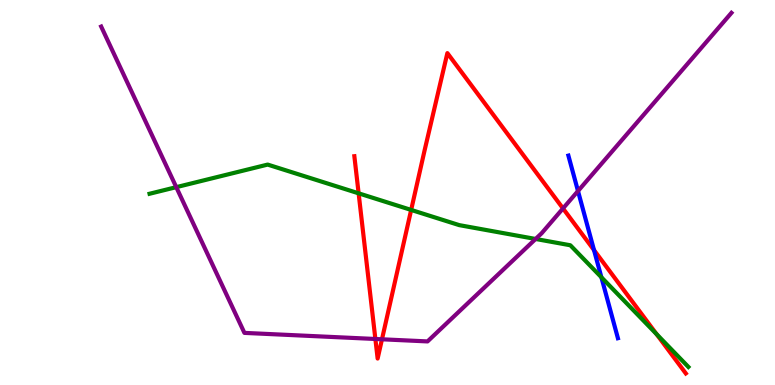[{'lines': ['blue', 'red'], 'intersections': [{'x': 7.66, 'y': 3.5}]}, {'lines': ['green', 'red'], 'intersections': [{'x': 4.63, 'y': 4.98}, {'x': 5.31, 'y': 4.55}, {'x': 8.47, 'y': 1.32}]}, {'lines': ['purple', 'red'], 'intersections': [{'x': 4.84, 'y': 1.2}, {'x': 4.93, 'y': 1.19}, {'x': 7.26, 'y': 4.59}]}, {'lines': ['blue', 'green'], 'intersections': [{'x': 7.76, 'y': 2.8}]}, {'lines': ['blue', 'purple'], 'intersections': [{'x': 7.46, 'y': 5.04}]}, {'lines': ['green', 'purple'], 'intersections': [{'x': 2.27, 'y': 5.14}, {'x': 6.91, 'y': 3.79}]}]